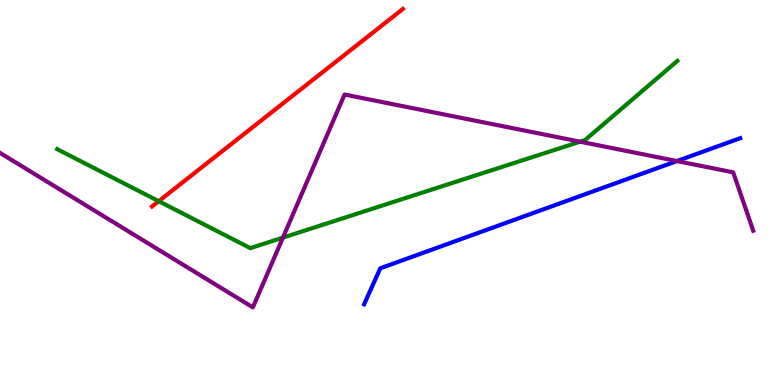[{'lines': ['blue', 'red'], 'intersections': []}, {'lines': ['green', 'red'], 'intersections': [{'x': 2.05, 'y': 4.77}]}, {'lines': ['purple', 'red'], 'intersections': []}, {'lines': ['blue', 'green'], 'intersections': []}, {'lines': ['blue', 'purple'], 'intersections': [{'x': 8.73, 'y': 5.82}]}, {'lines': ['green', 'purple'], 'intersections': [{'x': 3.65, 'y': 3.83}, {'x': 7.49, 'y': 6.32}]}]